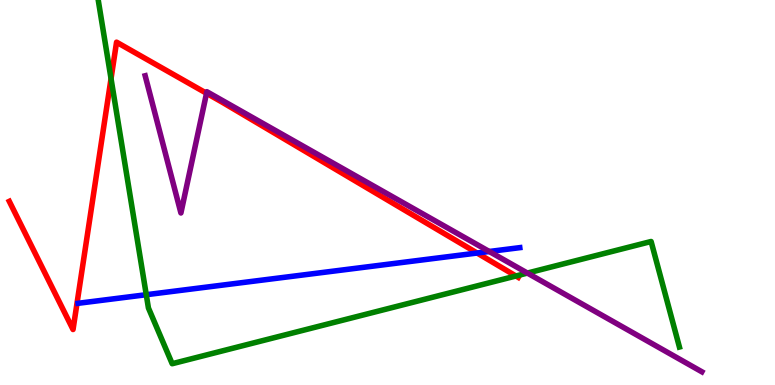[{'lines': ['blue', 'red'], 'intersections': [{'x': 6.16, 'y': 3.43}]}, {'lines': ['green', 'red'], 'intersections': [{'x': 1.43, 'y': 7.96}, {'x': 6.66, 'y': 2.83}]}, {'lines': ['purple', 'red'], 'intersections': [{'x': 2.66, 'y': 7.58}]}, {'lines': ['blue', 'green'], 'intersections': [{'x': 1.89, 'y': 2.35}]}, {'lines': ['blue', 'purple'], 'intersections': [{'x': 6.31, 'y': 3.47}]}, {'lines': ['green', 'purple'], 'intersections': [{'x': 6.81, 'y': 2.91}]}]